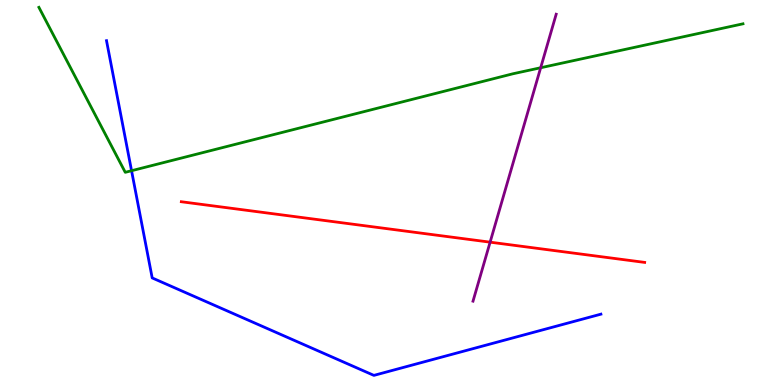[{'lines': ['blue', 'red'], 'intersections': []}, {'lines': ['green', 'red'], 'intersections': []}, {'lines': ['purple', 'red'], 'intersections': [{'x': 6.32, 'y': 3.71}]}, {'lines': ['blue', 'green'], 'intersections': [{'x': 1.7, 'y': 5.57}]}, {'lines': ['blue', 'purple'], 'intersections': []}, {'lines': ['green', 'purple'], 'intersections': [{'x': 6.98, 'y': 8.24}]}]